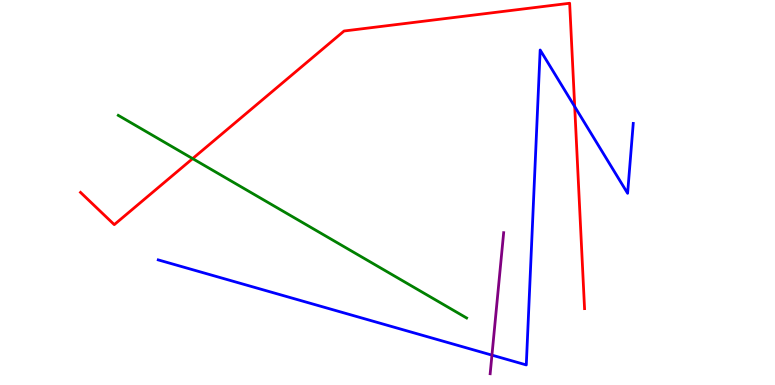[{'lines': ['blue', 'red'], 'intersections': [{'x': 7.42, 'y': 7.23}]}, {'lines': ['green', 'red'], 'intersections': [{'x': 2.49, 'y': 5.88}]}, {'lines': ['purple', 'red'], 'intersections': []}, {'lines': ['blue', 'green'], 'intersections': []}, {'lines': ['blue', 'purple'], 'intersections': [{'x': 6.35, 'y': 0.776}]}, {'lines': ['green', 'purple'], 'intersections': []}]